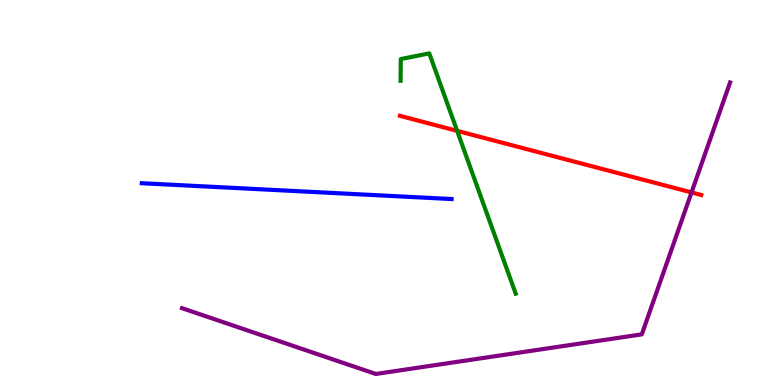[{'lines': ['blue', 'red'], 'intersections': []}, {'lines': ['green', 'red'], 'intersections': [{'x': 5.9, 'y': 6.6}]}, {'lines': ['purple', 'red'], 'intersections': [{'x': 8.92, 'y': 5.0}]}, {'lines': ['blue', 'green'], 'intersections': []}, {'lines': ['blue', 'purple'], 'intersections': []}, {'lines': ['green', 'purple'], 'intersections': []}]